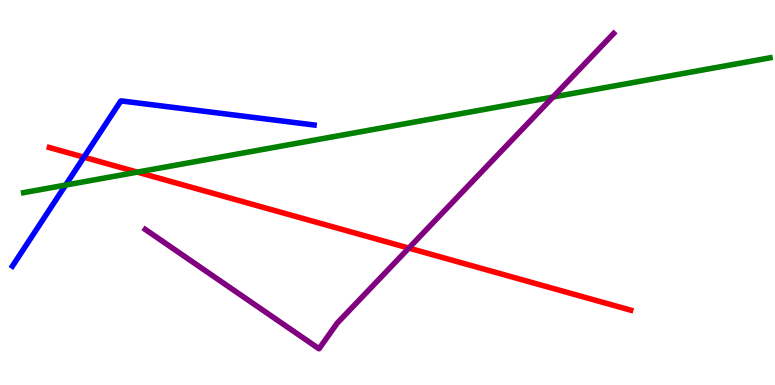[{'lines': ['blue', 'red'], 'intersections': [{'x': 1.08, 'y': 5.92}]}, {'lines': ['green', 'red'], 'intersections': [{'x': 1.77, 'y': 5.53}]}, {'lines': ['purple', 'red'], 'intersections': [{'x': 5.28, 'y': 3.56}]}, {'lines': ['blue', 'green'], 'intersections': [{'x': 0.847, 'y': 5.19}]}, {'lines': ['blue', 'purple'], 'intersections': []}, {'lines': ['green', 'purple'], 'intersections': [{'x': 7.14, 'y': 7.48}]}]